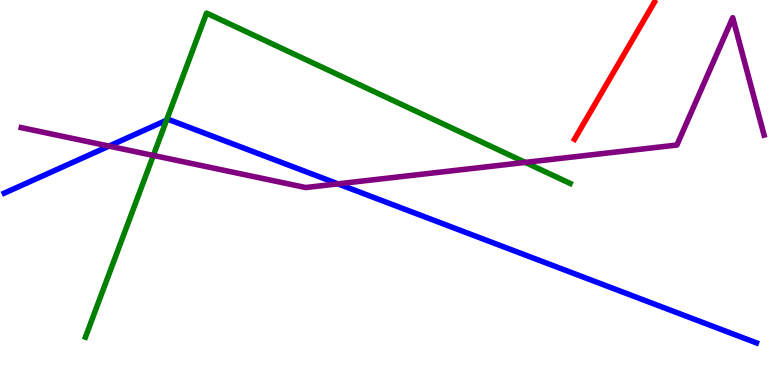[{'lines': ['blue', 'red'], 'intersections': []}, {'lines': ['green', 'red'], 'intersections': []}, {'lines': ['purple', 'red'], 'intersections': []}, {'lines': ['blue', 'green'], 'intersections': [{'x': 2.15, 'y': 6.88}]}, {'lines': ['blue', 'purple'], 'intersections': [{'x': 1.41, 'y': 6.21}, {'x': 4.36, 'y': 5.22}]}, {'lines': ['green', 'purple'], 'intersections': [{'x': 1.98, 'y': 5.96}, {'x': 6.78, 'y': 5.78}]}]